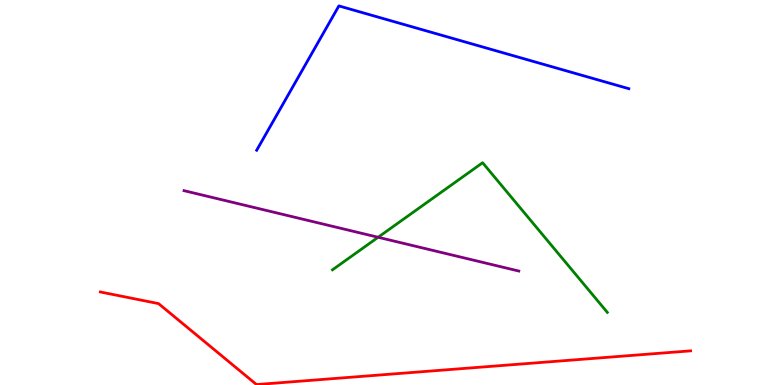[{'lines': ['blue', 'red'], 'intersections': []}, {'lines': ['green', 'red'], 'intersections': []}, {'lines': ['purple', 'red'], 'intersections': []}, {'lines': ['blue', 'green'], 'intersections': []}, {'lines': ['blue', 'purple'], 'intersections': []}, {'lines': ['green', 'purple'], 'intersections': [{'x': 4.88, 'y': 3.84}]}]